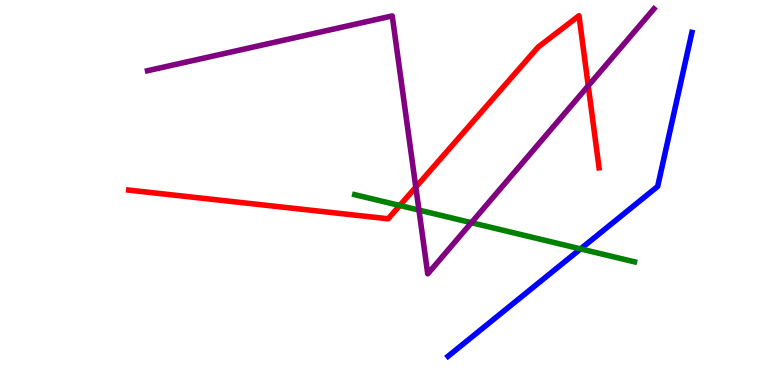[{'lines': ['blue', 'red'], 'intersections': []}, {'lines': ['green', 'red'], 'intersections': [{'x': 5.16, 'y': 4.66}]}, {'lines': ['purple', 'red'], 'intersections': [{'x': 5.37, 'y': 5.14}, {'x': 7.59, 'y': 7.77}]}, {'lines': ['blue', 'green'], 'intersections': [{'x': 7.49, 'y': 3.54}]}, {'lines': ['blue', 'purple'], 'intersections': []}, {'lines': ['green', 'purple'], 'intersections': [{'x': 5.41, 'y': 4.54}, {'x': 6.08, 'y': 4.22}]}]